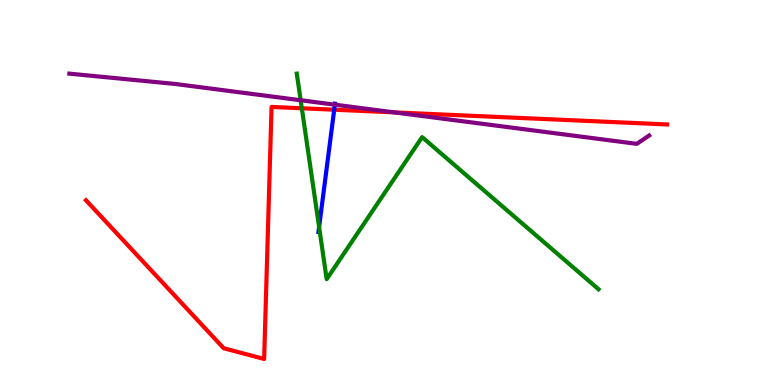[{'lines': ['blue', 'red'], 'intersections': [{'x': 4.31, 'y': 7.15}]}, {'lines': ['green', 'red'], 'intersections': [{'x': 3.89, 'y': 7.19}]}, {'lines': ['purple', 'red'], 'intersections': [{'x': 5.09, 'y': 7.08}]}, {'lines': ['blue', 'green'], 'intersections': [{'x': 4.12, 'y': 4.1}]}, {'lines': ['blue', 'purple'], 'intersections': [{'x': 4.32, 'y': 7.28}]}, {'lines': ['green', 'purple'], 'intersections': [{'x': 3.88, 'y': 7.4}]}]